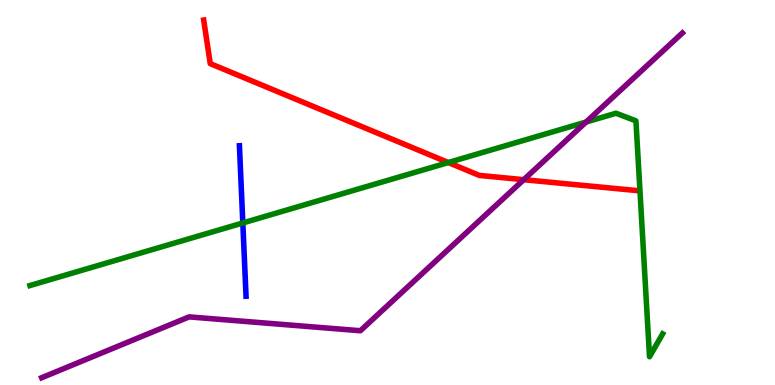[{'lines': ['blue', 'red'], 'intersections': []}, {'lines': ['green', 'red'], 'intersections': [{'x': 5.78, 'y': 5.78}]}, {'lines': ['purple', 'red'], 'intersections': [{'x': 6.76, 'y': 5.33}]}, {'lines': ['blue', 'green'], 'intersections': [{'x': 3.13, 'y': 4.21}]}, {'lines': ['blue', 'purple'], 'intersections': []}, {'lines': ['green', 'purple'], 'intersections': [{'x': 7.56, 'y': 6.83}]}]